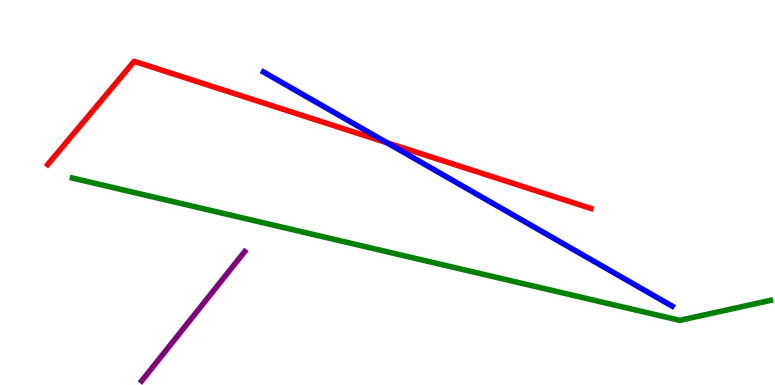[{'lines': ['blue', 'red'], 'intersections': [{'x': 4.99, 'y': 6.29}]}, {'lines': ['green', 'red'], 'intersections': []}, {'lines': ['purple', 'red'], 'intersections': []}, {'lines': ['blue', 'green'], 'intersections': []}, {'lines': ['blue', 'purple'], 'intersections': []}, {'lines': ['green', 'purple'], 'intersections': []}]